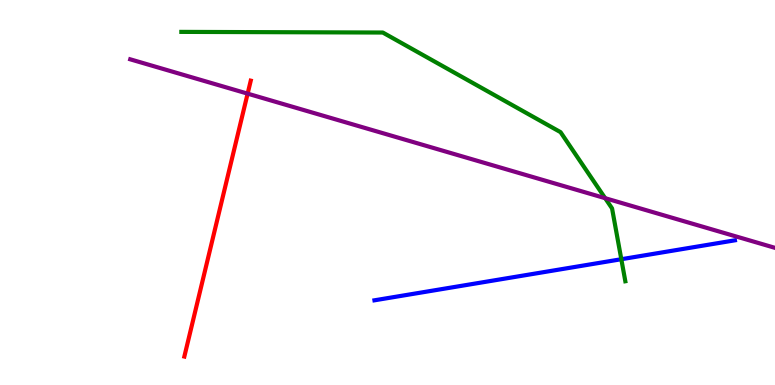[{'lines': ['blue', 'red'], 'intersections': []}, {'lines': ['green', 'red'], 'intersections': []}, {'lines': ['purple', 'red'], 'intersections': [{'x': 3.2, 'y': 7.57}]}, {'lines': ['blue', 'green'], 'intersections': [{'x': 8.02, 'y': 3.27}]}, {'lines': ['blue', 'purple'], 'intersections': []}, {'lines': ['green', 'purple'], 'intersections': [{'x': 7.81, 'y': 4.85}]}]